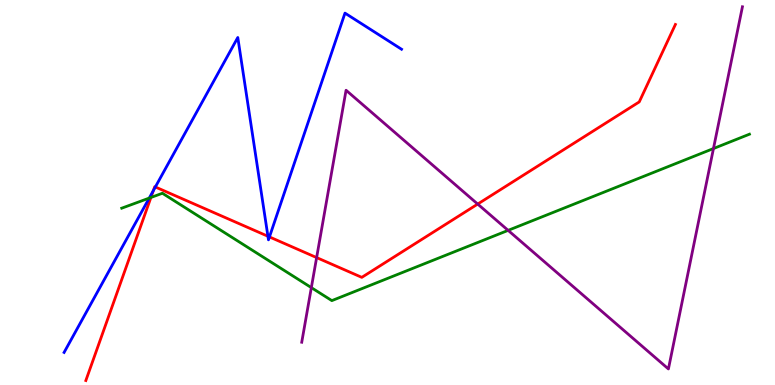[{'lines': ['blue', 'red'], 'intersections': [{'x': 1.98, 'y': 5.05}, {'x': 2.0, 'y': 5.14}, {'x': 3.46, 'y': 3.86}, {'x': 3.48, 'y': 3.85}]}, {'lines': ['green', 'red'], 'intersections': [{'x': 1.95, 'y': 4.87}]}, {'lines': ['purple', 'red'], 'intersections': [{'x': 4.09, 'y': 3.31}, {'x': 6.16, 'y': 4.7}]}, {'lines': ['blue', 'green'], 'intersections': [{'x': 1.93, 'y': 4.85}]}, {'lines': ['blue', 'purple'], 'intersections': []}, {'lines': ['green', 'purple'], 'intersections': [{'x': 4.02, 'y': 2.53}, {'x': 6.56, 'y': 4.02}, {'x': 9.21, 'y': 6.14}]}]